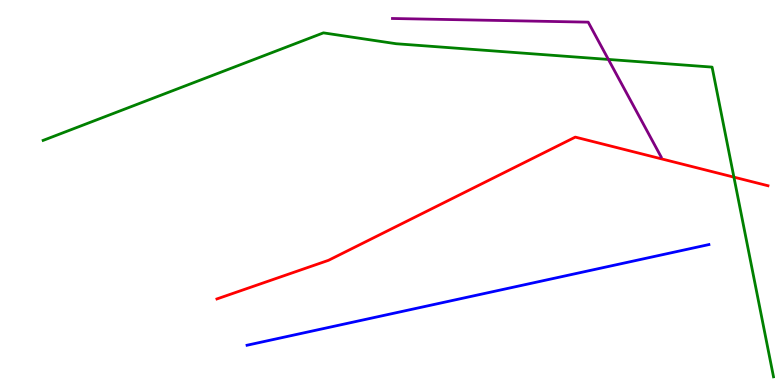[{'lines': ['blue', 'red'], 'intersections': []}, {'lines': ['green', 'red'], 'intersections': [{'x': 9.47, 'y': 5.4}]}, {'lines': ['purple', 'red'], 'intersections': []}, {'lines': ['blue', 'green'], 'intersections': []}, {'lines': ['blue', 'purple'], 'intersections': []}, {'lines': ['green', 'purple'], 'intersections': [{'x': 7.85, 'y': 8.46}]}]